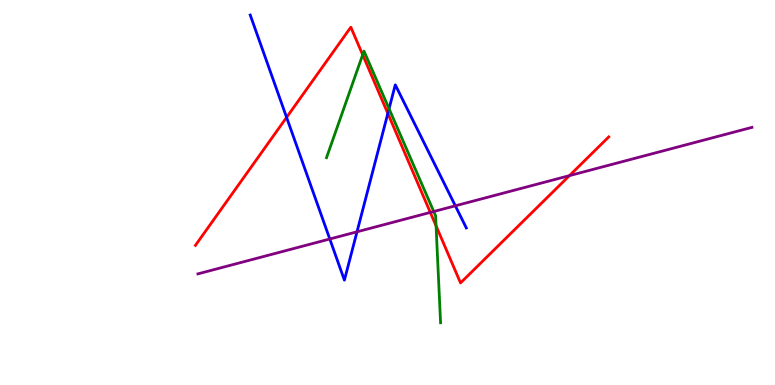[{'lines': ['blue', 'red'], 'intersections': [{'x': 3.7, 'y': 6.95}, {'x': 5.0, 'y': 7.05}]}, {'lines': ['green', 'red'], 'intersections': [{'x': 4.68, 'y': 8.58}, {'x': 5.63, 'y': 4.13}]}, {'lines': ['purple', 'red'], 'intersections': [{'x': 5.55, 'y': 4.48}, {'x': 7.35, 'y': 5.44}]}, {'lines': ['blue', 'green'], 'intersections': [{'x': 5.02, 'y': 7.18}]}, {'lines': ['blue', 'purple'], 'intersections': [{'x': 4.26, 'y': 3.79}, {'x': 4.61, 'y': 3.98}, {'x': 5.88, 'y': 4.65}]}, {'lines': ['green', 'purple'], 'intersections': [{'x': 5.6, 'y': 4.51}]}]